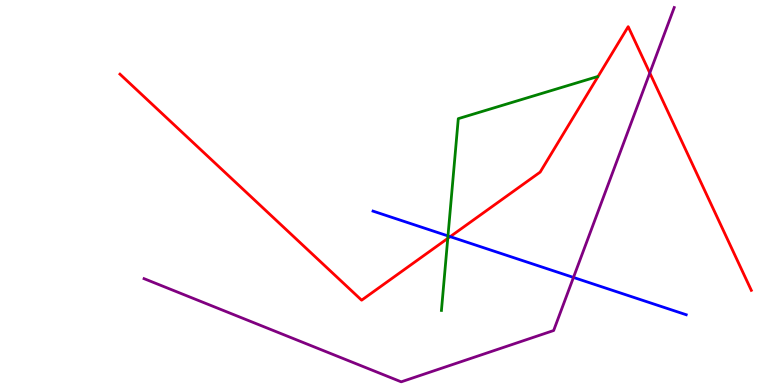[{'lines': ['blue', 'red'], 'intersections': [{'x': 5.81, 'y': 3.85}]}, {'lines': ['green', 'red'], 'intersections': [{'x': 5.78, 'y': 3.81}]}, {'lines': ['purple', 'red'], 'intersections': [{'x': 8.38, 'y': 8.11}]}, {'lines': ['blue', 'green'], 'intersections': [{'x': 5.78, 'y': 3.87}]}, {'lines': ['blue', 'purple'], 'intersections': [{'x': 7.4, 'y': 2.79}]}, {'lines': ['green', 'purple'], 'intersections': []}]